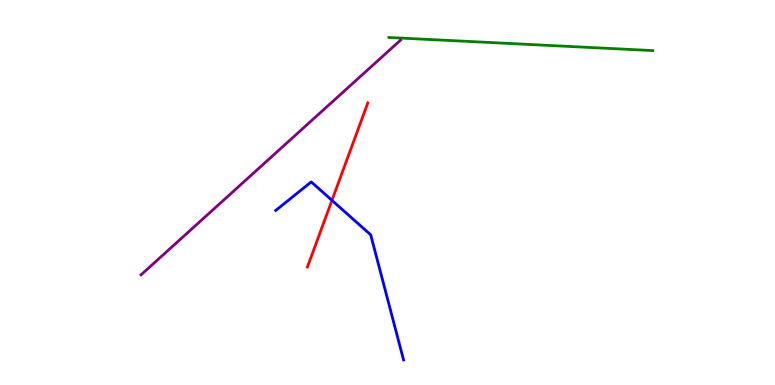[{'lines': ['blue', 'red'], 'intersections': [{'x': 4.28, 'y': 4.8}]}, {'lines': ['green', 'red'], 'intersections': []}, {'lines': ['purple', 'red'], 'intersections': []}, {'lines': ['blue', 'green'], 'intersections': []}, {'lines': ['blue', 'purple'], 'intersections': []}, {'lines': ['green', 'purple'], 'intersections': []}]